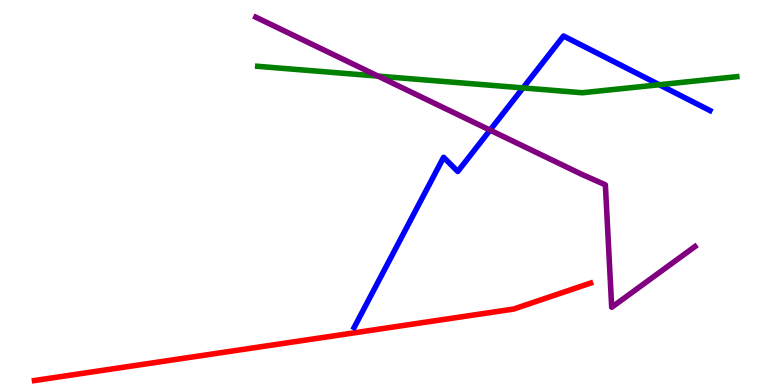[{'lines': ['blue', 'red'], 'intersections': []}, {'lines': ['green', 'red'], 'intersections': []}, {'lines': ['purple', 'red'], 'intersections': []}, {'lines': ['blue', 'green'], 'intersections': [{'x': 6.75, 'y': 7.72}, {'x': 8.51, 'y': 7.8}]}, {'lines': ['blue', 'purple'], 'intersections': [{'x': 6.32, 'y': 6.62}]}, {'lines': ['green', 'purple'], 'intersections': [{'x': 4.88, 'y': 8.02}]}]